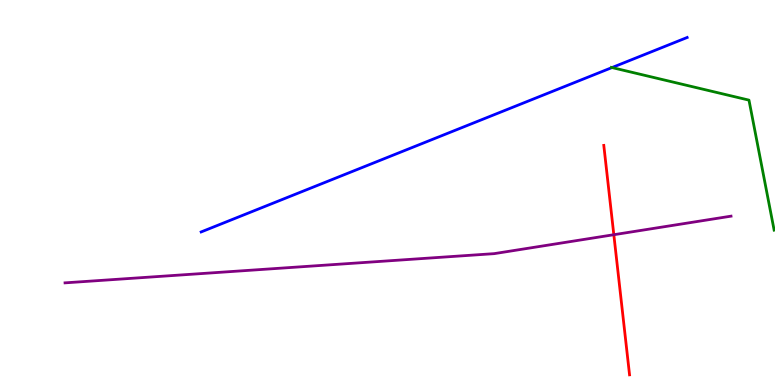[{'lines': ['blue', 'red'], 'intersections': []}, {'lines': ['green', 'red'], 'intersections': []}, {'lines': ['purple', 'red'], 'intersections': [{'x': 7.92, 'y': 3.9}]}, {'lines': ['blue', 'green'], 'intersections': [{'x': 7.9, 'y': 8.25}]}, {'lines': ['blue', 'purple'], 'intersections': []}, {'lines': ['green', 'purple'], 'intersections': []}]